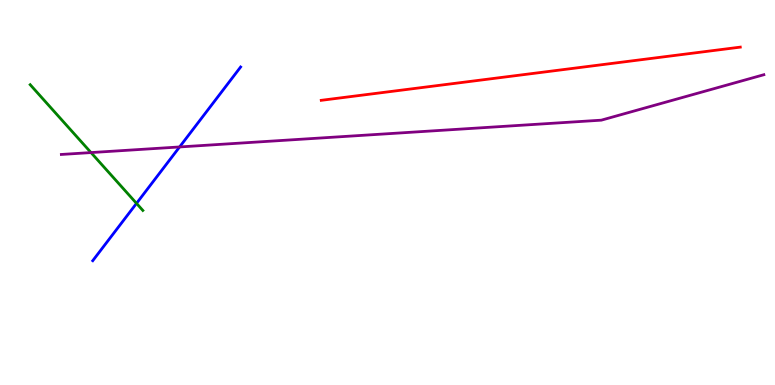[{'lines': ['blue', 'red'], 'intersections': []}, {'lines': ['green', 'red'], 'intersections': []}, {'lines': ['purple', 'red'], 'intersections': []}, {'lines': ['blue', 'green'], 'intersections': [{'x': 1.76, 'y': 4.72}]}, {'lines': ['blue', 'purple'], 'intersections': [{'x': 2.32, 'y': 6.18}]}, {'lines': ['green', 'purple'], 'intersections': [{'x': 1.17, 'y': 6.04}]}]